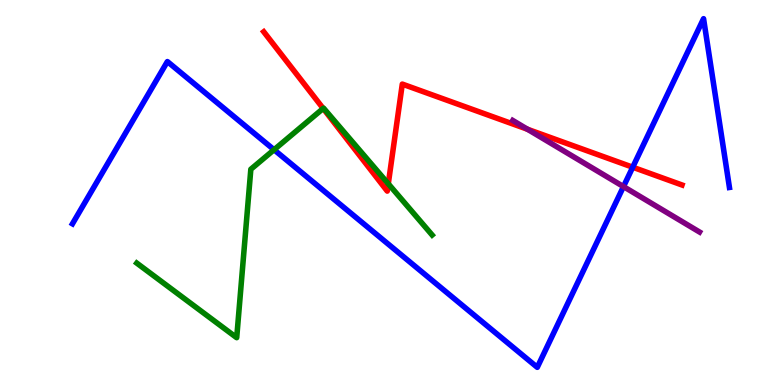[{'lines': ['blue', 'red'], 'intersections': [{'x': 8.16, 'y': 5.66}]}, {'lines': ['green', 'red'], 'intersections': [{'x': 4.17, 'y': 7.18}, {'x': 5.01, 'y': 5.23}]}, {'lines': ['purple', 'red'], 'intersections': [{'x': 6.81, 'y': 6.64}]}, {'lines': ['blue', 'green'], 'intersections': [{'x': 3.54, 'y': 6.11}]}, {'lines': ['blue', 'purple'], 'intersections': [{'x': 8.04, 'y': 5.15}]}, {'lines': ['green', 'purple'], 'intersections': []}]